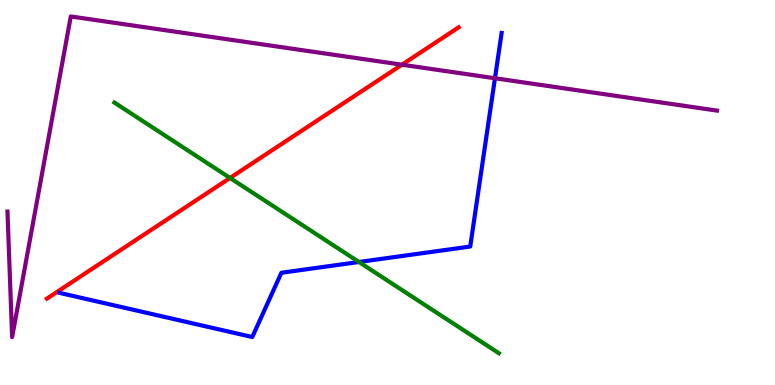[{'lines': ['blue', 'red'], 'intersections': []}, {'lines': ['green', 'red'], 'intersections': [{'x': 2.97, 'y': 5.38}]}, {'lines': ['purple', 'red'], 'intersections': [{'x': 5.19, 'y': 8.32}]}, {'lines': ['blue', 'green'], 'intersections': [{'x': 4.63, 'y': 3.19}]}, {'lines': ['blue', 'purple'], 'intersections': [{'x': 6.39, 'y': 7.97}]}, {'lines': ['green', 'purple'], 'intersections': []}]